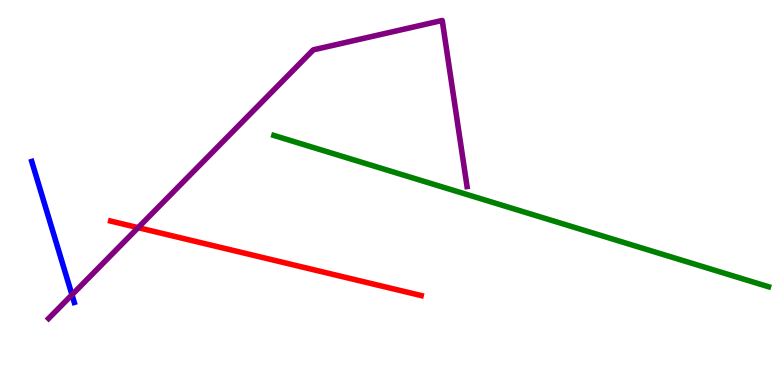[{'lines': ['blue', 'red'], 'intersections': []}, {'lines': ['green', 'red'], 'intersections': []}, {'lines': ['purple', 'red'], 'intersections': [{'x': 1.78, 'y': 4.09}]}, {'lines': ['blue', 'green'], 'intersections': []}, {'lines': ['blue', 'purple'], 'intersections': [{'x': 0.929, 'y': 2.34}]}, {'lines': ['green', 'purple'], 'intersections': []}]